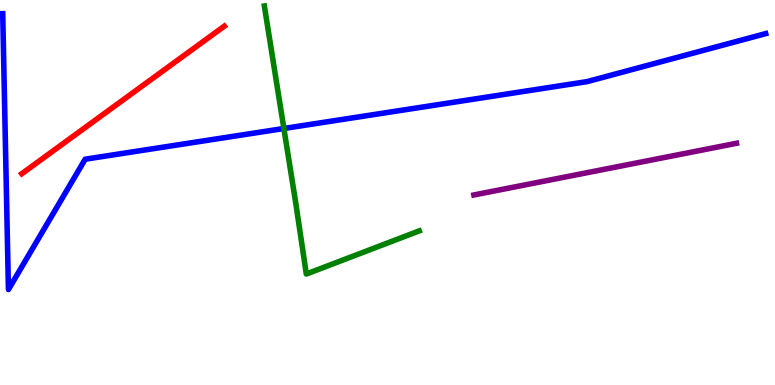[{'lines': ['blue', 'red'], 'intersections': []}, {'lines': ['green', 'red'], 'intersections': []}, {'lines': ['purple', 'red'], 'intersections': []}, {'lines': ['blue', 'green'], 'intersections': [{'x': 3.66, 'y': 6.66}]}, {'lines': ['blue', 'purple'], 'intersections': []}, {'lines': ['green', 'purple'], 'intersections': []}]